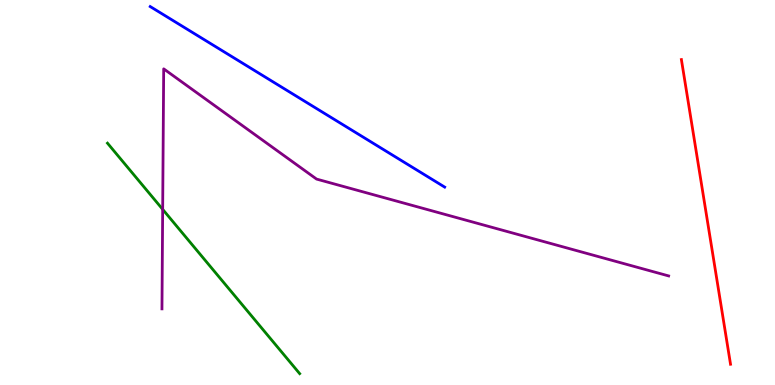[{'lines': ['blue', 'red'], 'intersections': []}, {'lines': ['green', 'red'], 'intersections': []}, {'lines': ['purple', 'red'], 'intersections': []}, {'lines': ['blue', 'green'], 'intersections': []}, {'lines': ['blue', 'purple'], 'intersections': []}, {'lines': ['green', 'purple'], 'intersections': [{'x': 2.1, 'y': 4.56}]}]